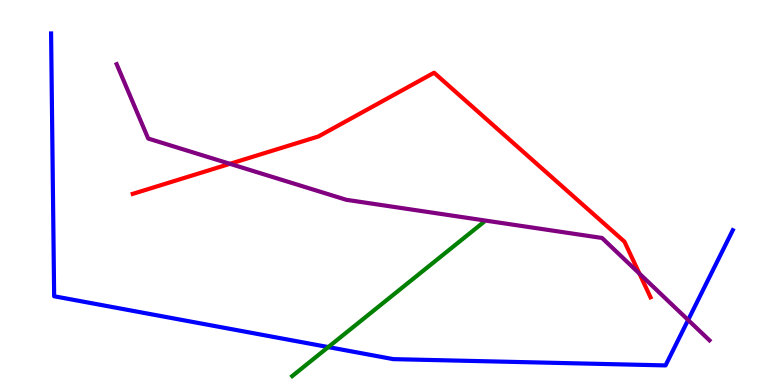[{'lines': ['blue', 'red'], 'intersections': []}, {'lines': ['green', 'red'], 'intersections': []}, {'lines': ['purple', 'red'], 'intersections': [{'x': 2.97, 'y': 5.74}, {'x': 8.25, 'y': 2.89}]}, {'lines': ['blue', 'green'], 'intersections': [{'x': 4.24, 'y': 0.985}]}, {'lines': ['blue', 'purple'], 'intersections': [{'x': 8.88, 'y': 1.69}]}, {'lines': ['green', 'purple'], 'intersections': []}]